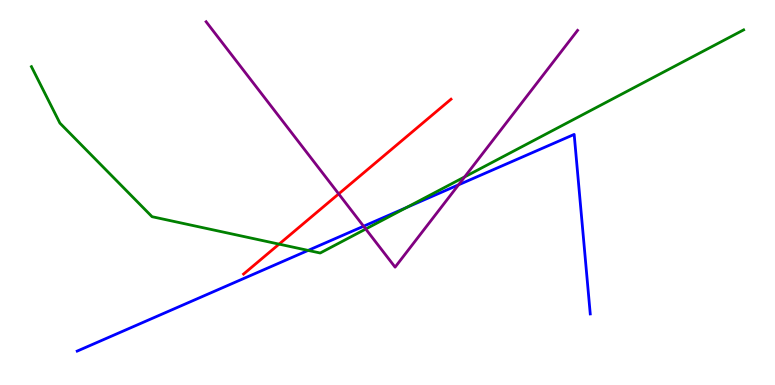[{'lines': ['blue', 'red'], 'intersections': []}, {'lines': ['green', 'red'], 'intersections': [{'x': 3.6, 'y': 3.66}]}, {'lines': ['purple', 'red'], 'intersections': [{'x': 4.37, 'y': 4.96}]}, {'lines': ['blue', 'green'], 'intersections': [{'x': 3.98, 'y': 3.5}, {'x': 5.25, 'y': 4.61}]}, {'lines': ['blue', 'purple'], 'intersections': [{'x': 4.69, 'y': 4.12}, {'x': 5.92, 'y': 5.2}]}, {'lines': ['green', 'purple'], 'intersections': [{'x': 4.72, 'y': 4.05}, {'x': 6.0, 'y': 5.41}]}]